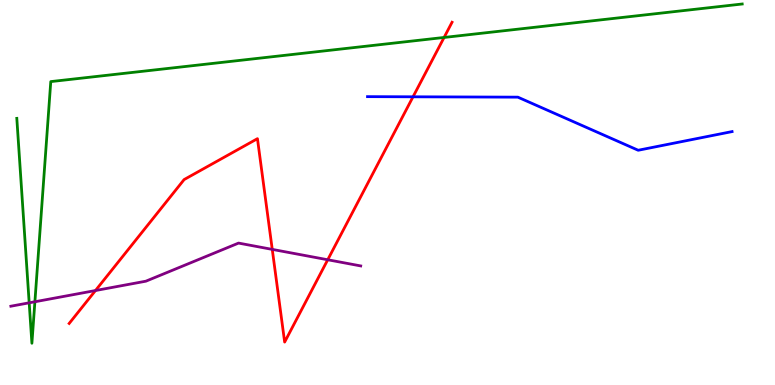[{'lines': ['blue', 'red'], 'intersections': [{'x': 5.33, 'y': 7.49}]}, {'lines': ['green', 'red'], 'intersections': [{'x': 5.73, 'y': 9.03}]}, {'lines': ['purple', 'red'], 'intersections': [{'x': 1.23, 'y': 2.45}, {'x': 3.51, 'y': 3.52}, {'x': 4.23, 'y': 3.25}]}, {'lines': ['blue', 'green'], 'intersections': []}, {'lines': ['blue', 'purple'], 'intersections': []}, {'lines': ['green', 'purple'], 'intersections': [{'x': 0.377, 'y': 2.13}, {'x': 0.45, 'y': 2.16}]}]